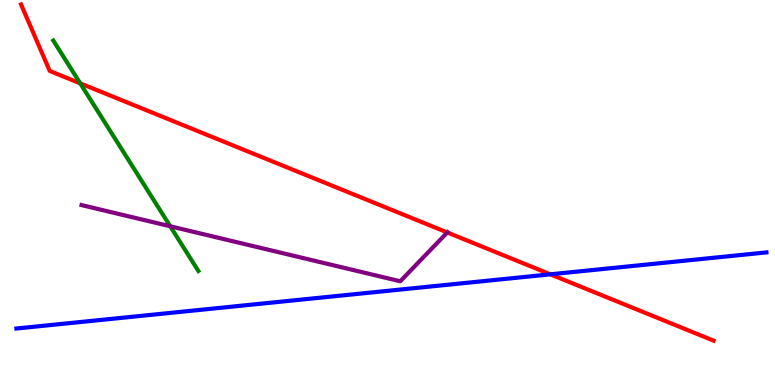[{'lines': ['blue', 'red'], 'intersections': [{'x': 7.1, 'y': 2.87}]}, {'lines': ['green', 'red'], 'intersections': [{'x': 1.04, 'y': 7.84}]}, {'lines': ['purple', 'red'], 'intersections': [{'x': 5.77, 'y': 3.96}]}, {'lines': ['blue', 'green'], 'intersections': []}, {'lines': ['blue', 'purple'], 'intersections': []}, {'lines': ['green', 'purple'], 'intersections': [{'x': 2.2, 'y': 4.12}]}]